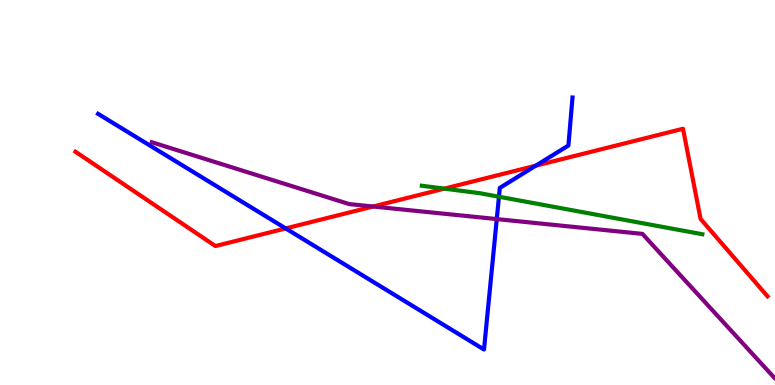[{'lines': ['blue', 'red'], 'intersections': [{'x': 3.69, 'y': 4.07}, {'x': 6.91, 'y': 5.7}]}, {'lines': ['green', 'red'], 'intersections': [{'x': 5.73, 'y': 5.1}]}, {'lines': ['purple', 'red'], 'intersections': [{'x': 4.81, 'y': 4.64}]}, {'lines': ['blue', 'green'], 'intersections': [{'x': 6.44, 'y': 4.89}]}, {'lines': ['blue', 'purple'], 'intersections': [{'x': 6.41, 'y': 4.31}]}, {'lines': ['green', 'purple'], 'intersections': []}]